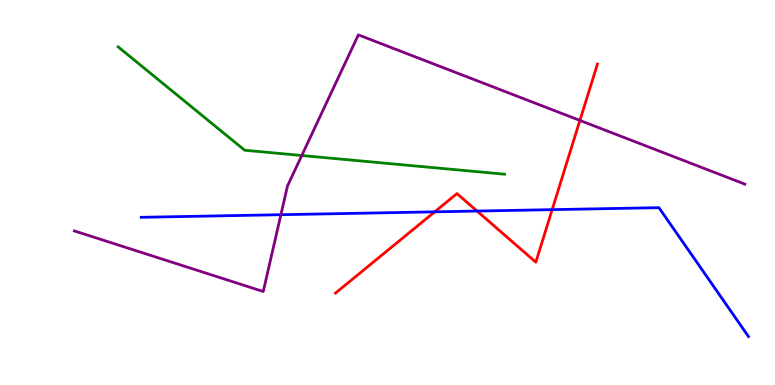[{'lines': ['blue', 'red'], 'intersections': [{'x': 5.61, 'y': 4.5}, {'x': 6.16, 'y': 4.52}, {'x': 7.12, 'y': 4.55}]}, {'lines': ['green', 'red'], 'intersections': []}, {'lines': ['purple', 'red'], 'intersections': [{'x': 7.48, 'y': 6.87}]}, {'lines': ['blue', 'green'], 'intersections': []}, {'lines': ['blue', 'purple'], 'intersections': [{'x': 3.62, 'y': 4.42}]}, {'lines': ['green', 'purple'], 'intersections': [{'x': 3.89, 'y': 5.96}]}]